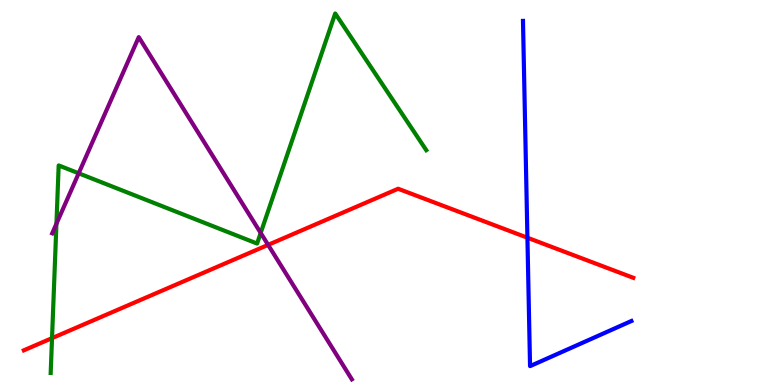[{'lines': ['blue', 'red'], 'intersections': [{'x': 6.81, 'y': 3.83}]}, {'lines': ['green', 'red'], 'intersections': [{'x': 0.671, 'y': 1.22}]}, {'lines': ['purple', 'red'], 'intersections': [{'x': 3.46, 'y': 3.64}]}, {'lines': ['blue', 'green'], 'intersections': []}, {'lines': ['blue', 'purple'], 'intersections': []}, {'lines': ['green', 'purple'], 'intersections': [{'x': 0.728, 'y': 4.19}, {'x': 1.02, 'y': 5.5}, {'x': 3.36, 'y': 3.95}]}]